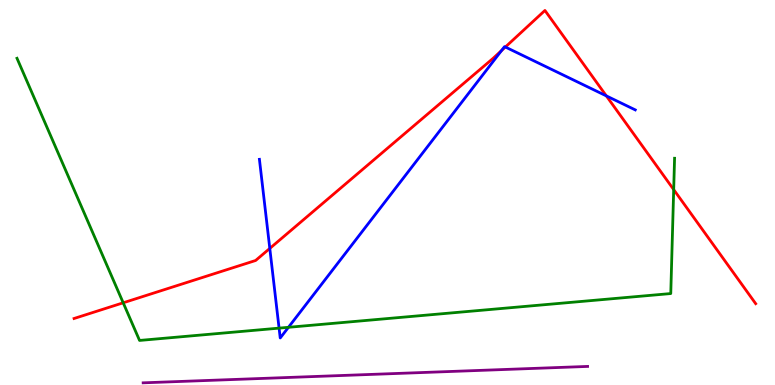[{'lines': ['blue', 'red'], 'intersections': [{'x': 3.48, 'y': 3.55}, {'x': 6.47, 'y': 8.69}, {'x': 6.52, 'y': 8.78}, {'x': 7.82, 'y': 7.51}]}, {'lines': ['green', 'red'], 'intersections': [{'x': 1.59, 'y': 2.14}, {'x': 8.69, 'y': 5.08}]}, {'lines': ['purple', 'red'], 'intersections': []}, {'lines': ['blue', 'green'], 'intersections': [{'x': 3.6, 'y': 1.48}, {'x': 3.72, 'y': 1.5}]}, {'lines': ['blue', 'purple'], 'intersections': []}, {'lines': ['green', 'purple'], 'intersections': []}]